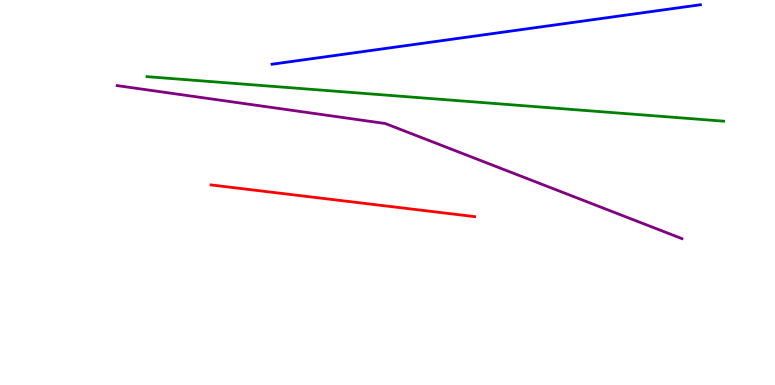[{'lines': ['blue', 'red'], 'intersections': []}, {'lines': ['green', 'red'], 'intersections': []}, {'lines': ['purple', 'red'], 'intersections': []}, {'lines': ['blue', 'green'], 'intersections': []}, {'lines': ['blue', 'purple'], 'intersections': []}, {'lines': ['green', 'purple'], 'intersections': []}]